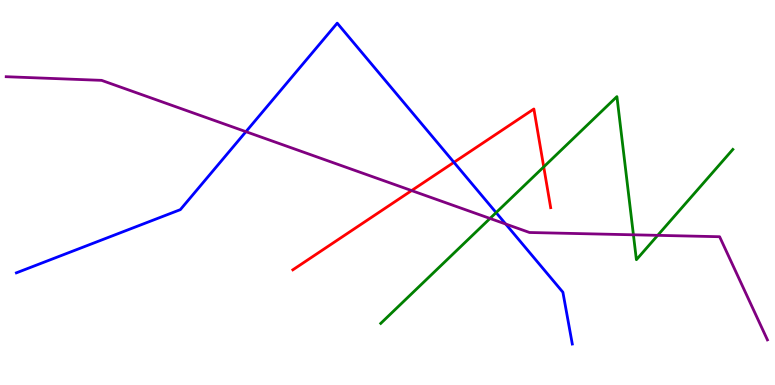[{'lines': ['blue', 'red'], 'intersections': [{'x': 5.86, 'y': 5.78}]}, {'lines': ['green', 'red'], 'intersections': [{'x': 7.02, 'y': 5.67}]}, {'lines': ['purple', 'red'], 'intersections': [{'x': 5.31, 'y': 5.05}]}, {'lines': ['blue', 'green'], 'intersections': [{'x': 6.4, 'y': 4.48}]}, {'lines': ['blue', 'purple'], 'intersections': [{'x': 3.17, 'y': 6.58}, {'x': 6.53, 'y': 4.18}]}, {'lines': ['green', 'purple'], 'intersections': [{'x': 6.32, 'y': 4.33}, {'x': 8.17, 'y': 3.9}, {'x': 8.49, 'y': 3.89}]}]